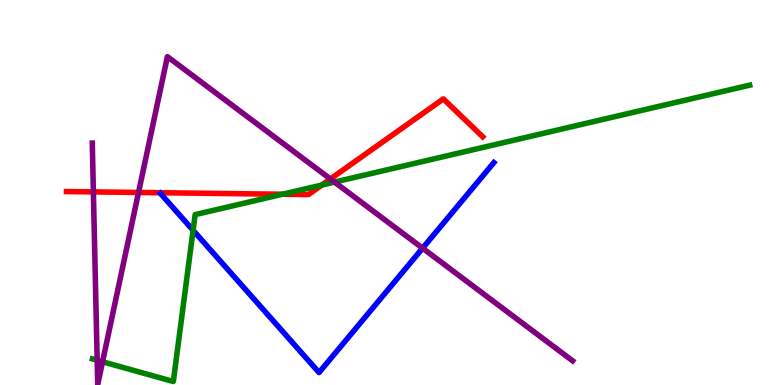[{'lines': ['blue', 'red'], 'intersections': []}, {'lines': ['green', 'red'], 'intersections': [{'x': 3.64, 'y': 4.95}, {'x': 4.15, 'y': 5.19}]}, {'lines': ['purple', 'red'], 'intersections': [{'x': 1.2, 'y': 5.02}, {'x': 1.79, 'y': 5.0}, {'x': 4.26, 'y': 5.35}]}, {'lines': ['blue', 'green'], 'intersections': [{'x': 2.49, 'y': 4.02}]}, {'lines': ['blue', 'purple'], 'intersections': [{'x': 5.45, 'y': 3.55}]}, {'lines': ['green', 'purple'], 'intersections': [{'x': 1.25, 'y': 0.643}, {'x': 1.32, 'y': 0.604}, {'x': 4.32, 'y': 5.27}]}]